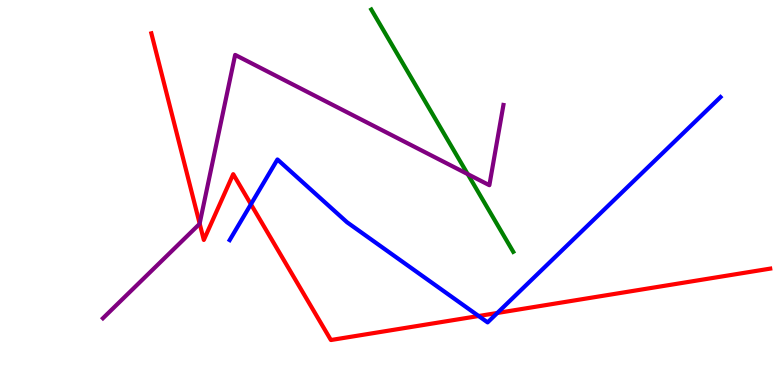[{'lines': ['blue', 'red'], 'intersections': [{'x': 3.24, 'y': 4.69}, {'x': 6.18, 'y': 1.79}, {'x': 6.42, 'y': 1.87}]}, {'lines': ['green', 'red'], 'intersections': []}, {'lines': ['purple', 'red'], 'intersections': [{'x': 2.58, 'y': 4.19}]}, {'lines': ['blue', 'green'], 'intersections': []}, {'lines': ['blue', 'purple'], 'intersections': []}, {'lines': ['green', 'purple'], 'intersections': [{'x': 6.04, 'y': 5.48}]}]